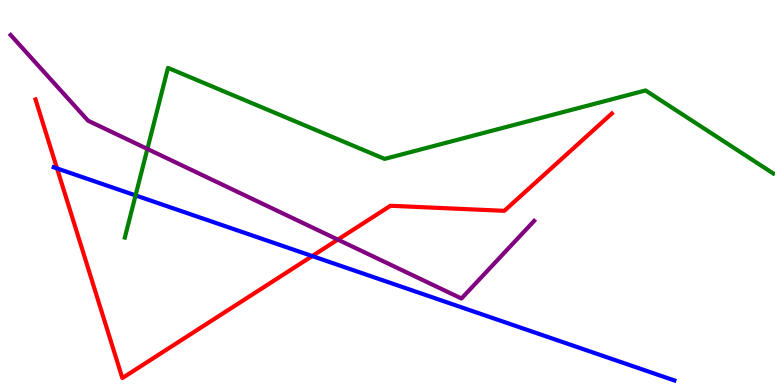[{'lines': ['blue', 'red'], 'intersections': [{'x': 0.736, 'y': 5.63}, {'x': 4.03, 'y': 3.35}]}, {'lines': ['green', 'red'], 'intersections': []}, {'lines': ['purple', 'red'], 'intersections': [{'x': 4.36, 'y': 3.78}]}, {'lines': ['blue', 'green'], 'intersections': [{'x': 1.75, 'y': 4.92}]}, {'lines': ['blue', 'purple'], 'intersections': []}, {'lines': ['green', 'purple'], 'intersections': [{'x': 1.9, 'y': 6.13}]}]